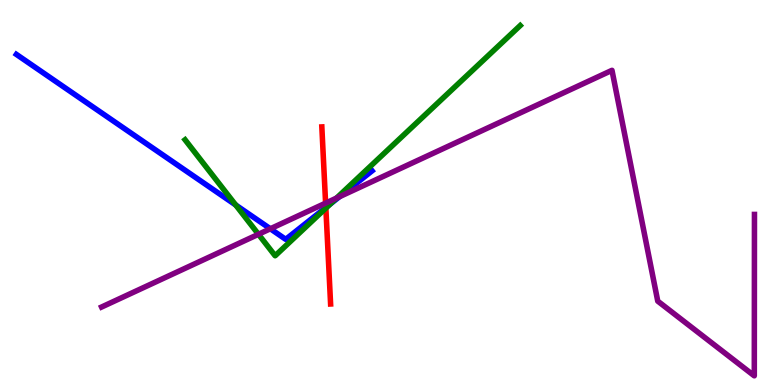[{'lines': ['blue', 'red'], 'intersections': [{'x': 4.2, 'y': 4.61}]}, {'lines': ['green', 'red'], 'intersections': [{'x': 4.2, 'y': 4.59}]}, {'lines': ['purple', 'red'], 'intersections': [{'x': 4.2, 'y': 4.72}]}, {'lines': ['blue', 'green'], 'intersections': [{'x': 3.04, 'y': 4.68}, {'x': 4.26, 'y': 4.7}]}, {'lines': ['blue', 'purple'], 'intersections': [{'x': 3.49, 'y': 4.06}, {'x': 4.38, 'y': 4.89}]}, {'lines': ['green', 'purple'], 'intersections': [{'x': 3.33, 'y': 3.91}, {'x': 4.34, 'y': 4.86}]}]